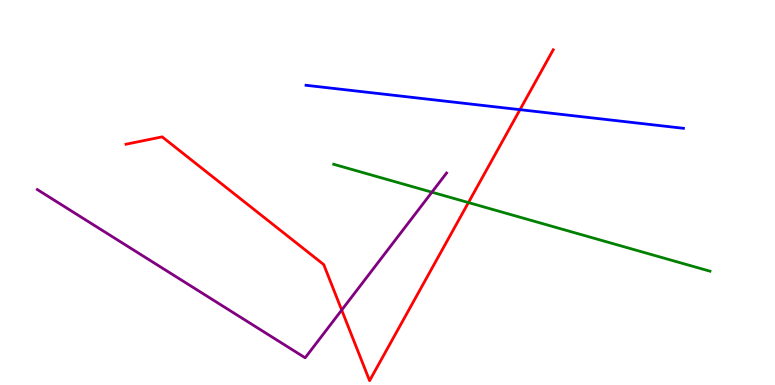[{'lines': ['blue', 'red'], 'intersections': [{'x': 6.71, 'y': 7.15}]}, {'lines': ['green', 'red'], 'intersections': [{'x': 6.04, 'y': 4.74}]}, {'lines': ['purple', 'red'], 'intersections': [{'x': 4.41, 'y': 1.95}]}, {'lines': ['blue', 'green'], 'intersections': []}, {'lines': ['blue', 'purple'], 'intersections': []}, {'lines': ['green', 'purple'], 'intersections': [{'x': 5.57, 'y': 5.01}]}]